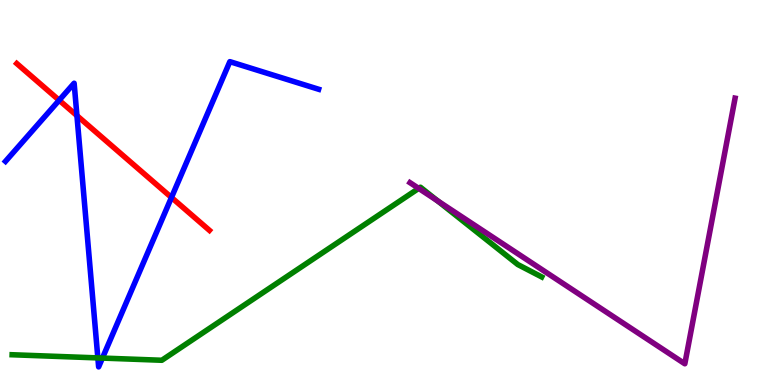[{'lines': ['blue', 'red'], 'intersections': [{'x': 0.763, 'y': 7.4}, {'x': 0.993, 'y': 7.0}, {'x': 2.21, 'y': 4.87}]}, {'lines': ['green', 'red'], 'intersections': []}, {'lines': ['purple', 'red'], 'intersections': []}, {'lines': ['blue', 'green'], 'intersections': [{'x': 1.26, 'y': 0.704}, {'x': 1.32, 'y': 0.699}]}, {'lines': ['blue', 'purple'], 'intersections': []}, {'lines': ['green', 'purple'], 'intersections': [{'x': 5.4, 'y': 5.11}, {'x': 5.65, 'y': 4.78}]}]